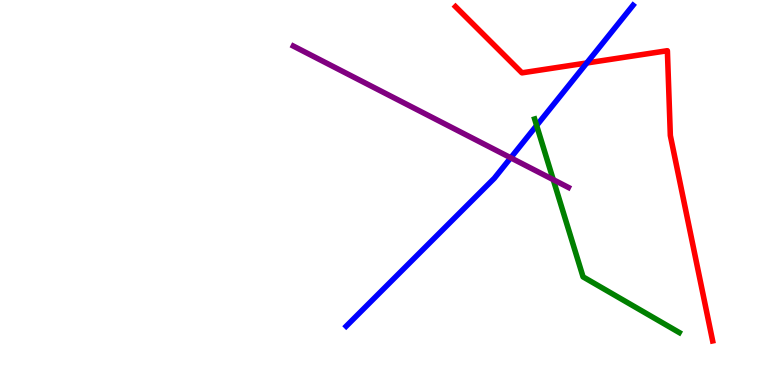[{'lines': ['blue', 'red'], 'intersections': [{'x': 7.57, 'y': 8.36}]}, {'lines': ['green', 'red'], 'intersections': []}, {'lines': ['purple', 'red'], 'intersections': []}, {'lines': ['blue', 'green'], 'intersections': [{'x': 6.92, 'y': 6.74}]}, {'lines': ['blue', 'purple'], 'intersections': [{'x': 6.59, 'y': 5.9}]}, {'lines': ['green', 'purple'], 'intersections': [{'x': 7.14, 'y': 5.33}]}]